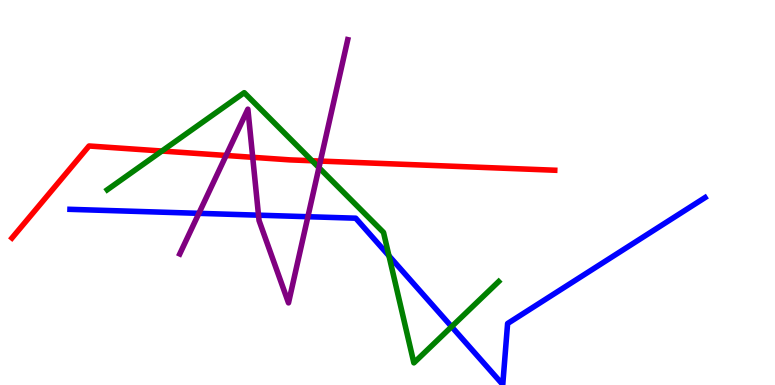[{'lines': ['blue', 'red'], 'intersections': []}, {'lines': ['green', 'red'], 'intersections': [{'x': 2.09, 'y': 6.08}, {'x': 4.03, 'y': 5.82}]}, {'lines': ['purple', 'red'], 'intersections': [{'x': 2.92, 'y': 5.96}, {'x': 3.26, 'y': 5.91}, {'x': 4.13, 'y': 5.82}]}, {'lines': ['blue', 'green'], 'intersections': [{'x': 5.02, 'y': 3.36}, {'x': 5.83, 'y': 1.51}]}, {'lines': ['blue', 'purple'], 'intersections': [{'x': 2.57, 'y': 4.46}, {'x': 3.34, 'y': 4.41}, {'x': 3.97, 'y': 4.37}]}, {'lines': ['green', 'purple'], 'intersections': [{'x': 4.12, 'y': 5.65}]}]